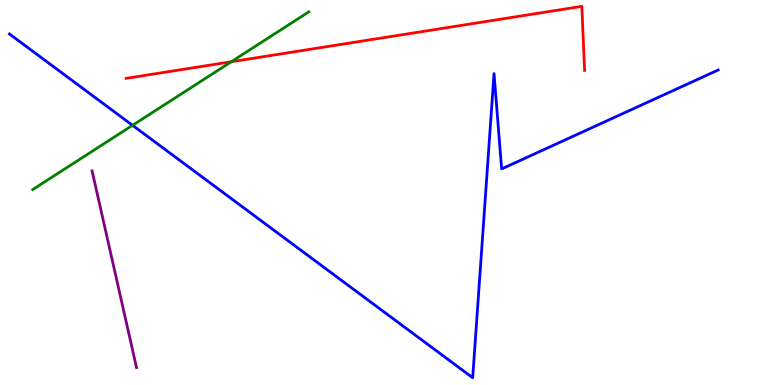[{'lines': ['blue', 'red'], 'intersections': []}, {'lines': ['green', 'red'], 'intersections': [{'x': 2.98, 'y': 8.4}]}, {'lines': ['purple', 'red'], 'intersections': []}, {'lines': ['blue', 'green'], 'intersections': [{'x': 1.71, 'y': 6.75}]}, {'lines': ['blue', 'purple'], 'intersections': []}, {'lines': ['green', 'purple'], 'intersections': []}]